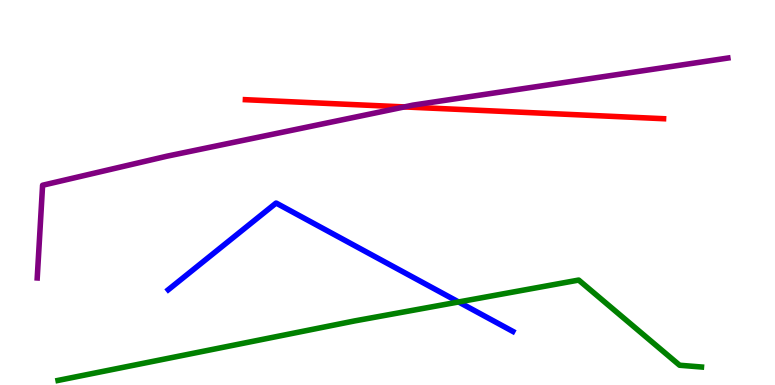[{'lines': ['blue', 'red'], 'intersections': []}, {'lines': ['green', 'red'], 'intersections': []}, {'lines': ['purple', 'red'], 'intersections': [{'x': 5.22, 'y': 7.22}]}, {'lines': ['blue', 'green'], 'intersections': [{'x': 5.92, 'y': 2.16}]}, {'lines': ['blue', 'purple'], 'intersections': []}, {'lines': ['green', 'purple'], 'intersections': []}]